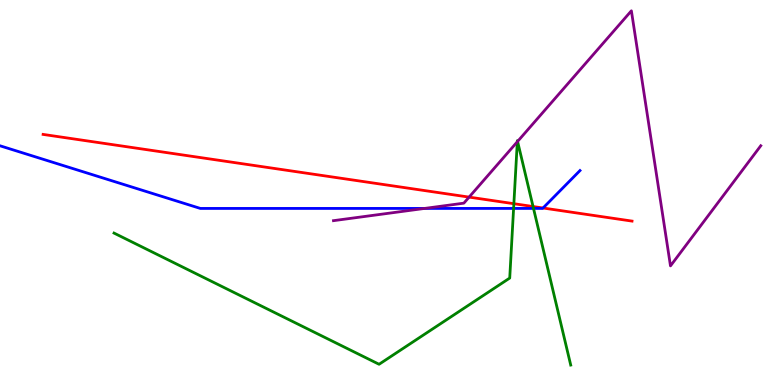[{'lines': ['blue', 'red'], 'intersections': [{'x': 7.01, 'y': 4.6}]}, {'lines': ['green', 'red'], 'intersections': [{'x': 6.63, 'y': 4.71}, {'x': 6.88, 'y': 4.64}]}, {'lines': ['purple', 'red'], 'intersections': [{'x': 6.05, 'y': 4.88}]}, {'lines': ['blue', 'green'], 'intersections': [{'x': 6.63, 'y': 4.59}, {'x': 6.88, 'y': 4.59}]}, {'lines': ['blue', 'purple'], 'intersections': [{'x': 5.48, 'y': 4.59}]}, {'lines': ['green', 'purple'], 'intersections': [{'x': 6.68, 'y': 6.32}, {'x': 6.68, 'y': 6.33}]}]